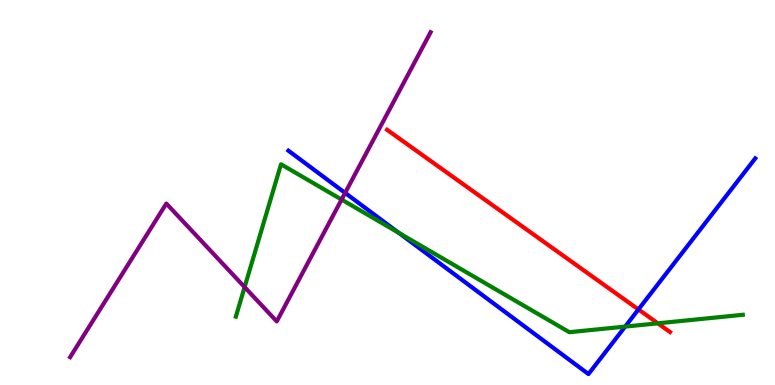[{'lines': ['blue', 'red'], 'intersections': [{'x': 8.24, 'y': 1.96}]}, {'lines': ['green', 'red'], 'intersections': [{'x': 8.49, 'y': 1.6}]}, {'lines': ['purple', 'red'], 'intersections': []}, {'lines': ['blue', 'green'], 'intersections': [{'x': 5.15, 'y': 3.95}, {'x': 8.07, 'y': 1.52}]}, {'lines': ['blue', 'purple'], 'intersections': [{'x': 4.45, 'y': 4.99}]}, {'lines': ['green', 'purple'], 'intersections': [{'x': 3.16, 'y': 2.54}, {'x': 4.41, 'y': 4.82}]}]